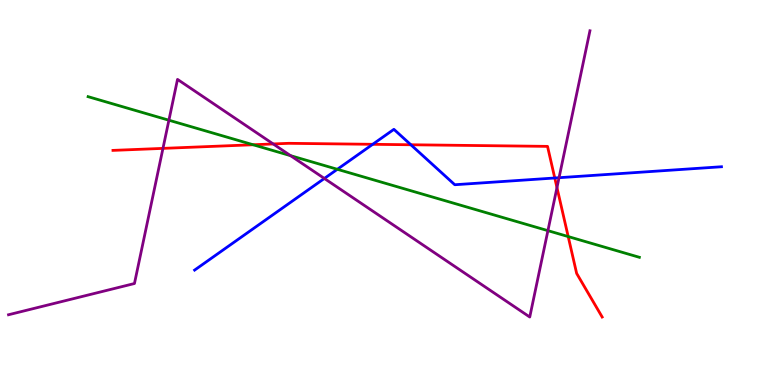[{'lines': ['blue', 'red'], 'intersections': [{'x': 4.81, 'y': 6.25}, {'x': 5.3, 'y': 6.24}, {'x': 7.16, 'y': 5.38}]}, {'lines': ['green', 'red'], 'intersections': [{'x': 3.27, 'y': 6.24}, {'x': 7.33, 'y': 3.86}]}, {'lines': ['purple', 'red'], 'intersections': [{'x': 2.1, 'y': 6.15}, {'x': 3.53, 'y': 6.26}, {'x': 7.19, 'y': 5.13}]}, {'lines': ['blue', 'green'], 'intersections': [{'x': 4.35, 'y': 5.6}]}, {'lines': ['blue', 'purple'], 'intersections': [{'x': 4.19, 'y': 5.36}, {'x': 7.21, 'y': 5.38}]}, {'lines': ['green', 'purple'], 'intersections': [{'x': 2.18, 'y': 6.88}, {'x': 3.75, 'y': 5.96}, {'x': 7.07, 'y': 4.01}]}]